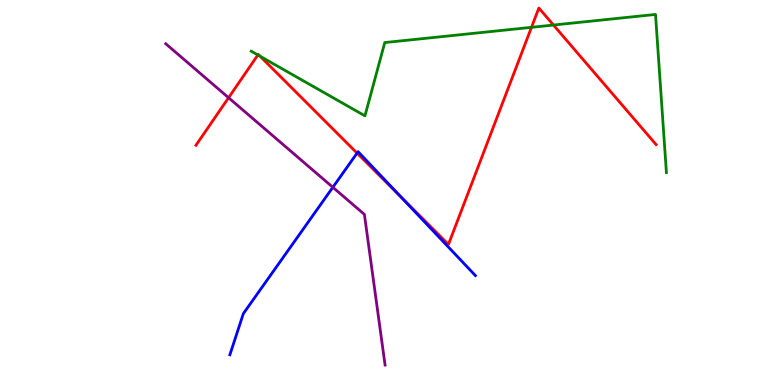[{'lines': ['blue', 'red'], 'intersections': [{'x': 4.61, 'y': 6.02}, {'x': 5.18, 'y': 4.87}]}, {'lines': ['green', 'red'], 'intersections': [{'x': 3.33, 'y': 8.57}, {'x': 3.36, 'y': 8.54}, {'x': 6.86, 'y': 9.29}, {'x': 7.14, 'y': 9.35}]}, {'lines': ['purple', 'red'], 'intersections': [{'x': 2.95, 'y': 7.46}]}, {'lines': ['blue', 'green'], 'intersections': []}, {'lines': ['blue', 'purple'], 'intersections': [{'x': 4.29, 'y': 5.14}]}, {'lines': ['green', 'purple'], 'intersections': []}]